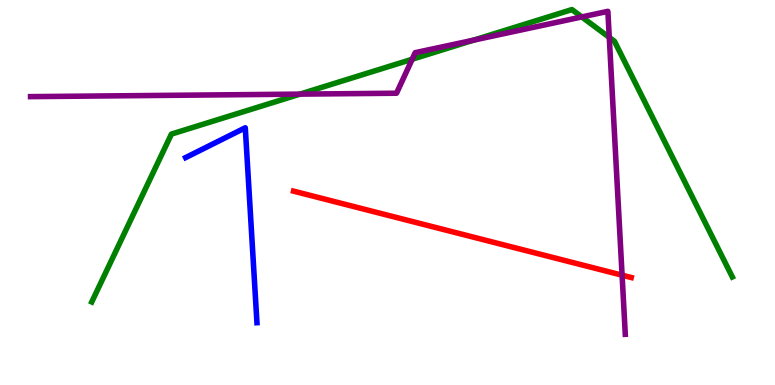[{'lines': ['blue', 'red'], 'intersections': []}, {'lines': ['green', 'red'], 'intersections': []}, {'lines': ['purple', 'red'], 'intersections': [{'x': 8.03, 'y': 2.85}]}, {'lines': ['blue', 'green'], 'intersections': []}, {'lines': ['blue', 'purple'], 'intersections': []}, {'lines': ['green', 'purple'], 'intersections': [{'x': 3.87, 'y': 7.56}, {'x': 5.32, 'y': 8.46}, {'x': 6.11, 'y': 8.96}, {'x': 7.51, 'y': 9.56}, {'x': 7.86, 'y': 9.03}]}]